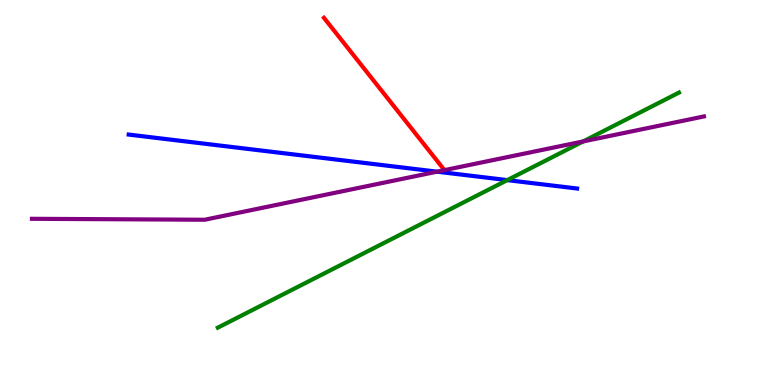[{'lines': ['blue', 'red'], 'intersections': []}, {'lines': ['green', 'red'], 'intersections': []}, {'lines': ['purple', 'red'], 'intersections': []}, {'lines': ['blue', 'green'], 'intersections': [{'x': 6.55, 'y': 5.32}]}, {'lines': ['blue', 'purple'], 'intersections': [{'x': 5.64, 'y': 5.54}]}, {'lines': ['green', 'purple'], 'intersections': [{'x': 7.52, 'y': 6.33}]}]